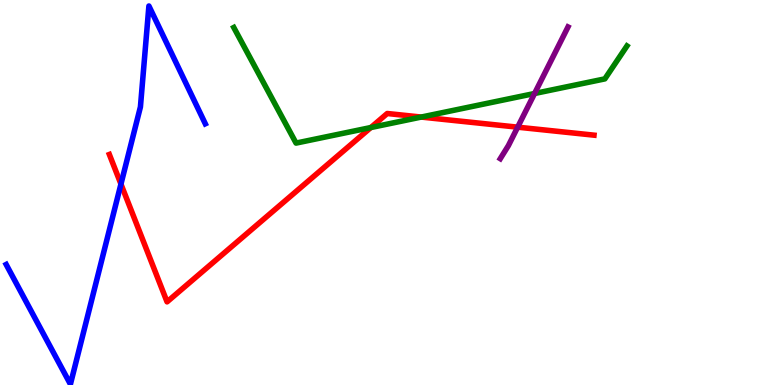[{'lines': ['blue', 'red'], 'intersections': [{'x': 1.56, 'y': 5.22}]}, {'lines': ['green', 'red'], 'intersections': [{'x': 4.78, 'y': 6.69}, {'x': 5.44, 'y': 6.96}]}, {'lines': ['purple', 'red'], 'intersections': [{'x': 6.68, 'y': 6.7}]}, {'lines': ['blue', 'green'], 'intersections': []}, {'lines': ['blue', 'purple'], 'intersections': []}, {'lines': ['green', 'purple'], 'intersections': [{'x': 6.9, 'y': 7.57}]}]